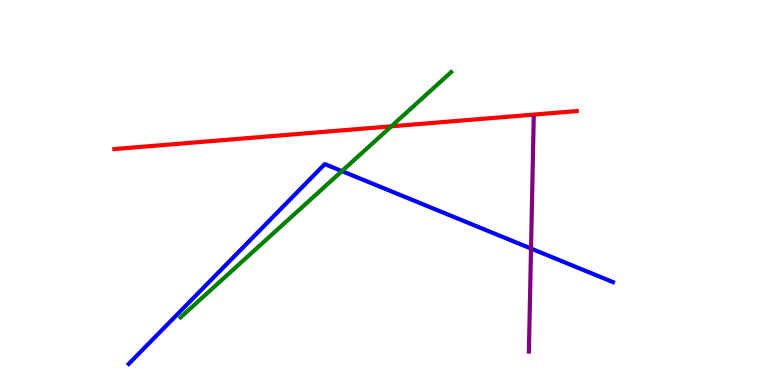[{'lines': ['blue', 'red'], 'intersections': []}, {'lines': ['green', 'red'], 'intersections': [{'x': 5.05, 'y': 6.72}]}, {'lines': ['purple', 'red'], 'intersections': []}, {'lines': ['blue', 'green'], 'intersections': [{'x': 4.41, 'y': 5.56}]}, {'lines': ['blue', 'purple'], 'intersections': [{'x': 6.85, 'y': 3.54}]}, {'lines': ['green', 'purple'], 'intersections': []}]